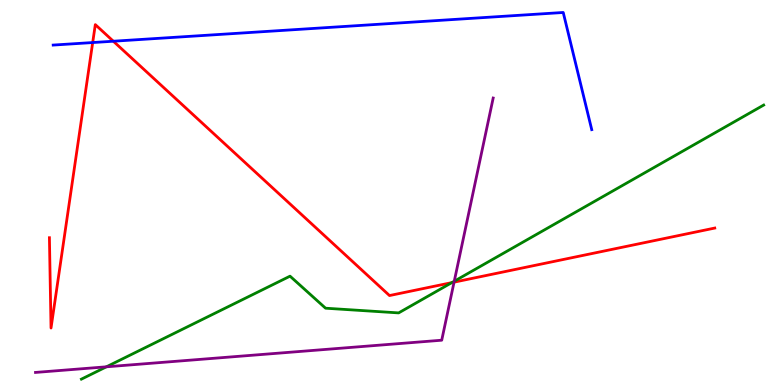[{'lines': ['blue', 'red'], 'intersections': [{'x': 1.2, 'y': 8.89}, {'x': 1.46, 'y': 8.93}]}, {'lines': ['green', 'red'], 'intersections': [{'x': 5.83, 'y': 2.66}]}, {'lines': ['purple', 'red'], 'intersections': [{'x': 5.86, 'y': 2.67}]}, {'lines': ['blue', 'green'], 'intersections': []}, {'lines': ['blue', 'purple'], 'intersections': []}, {'lines': ['green', 'purple'], 'intersections': [{'x': 1.37, 'y': 0.472}, {'x': 5.86, 'y': 2.7}]}]